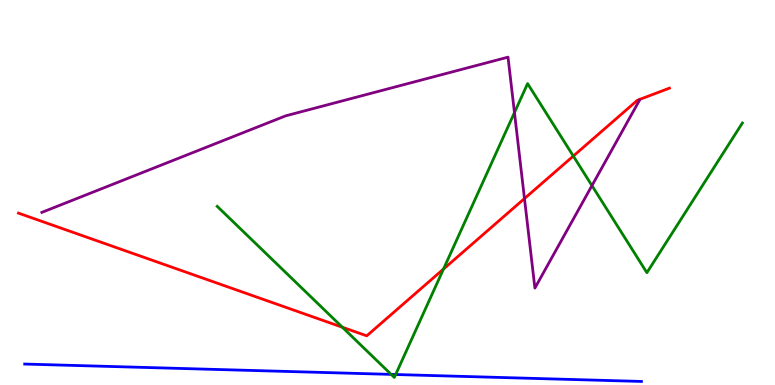[{'lines': ['blue', 'red'], 'intersections': []}, {'lines': ['green', 'red'], 'intersections': [{'x': 4.42, 'y': 1.5}, {'x': 5.72, 'y': 3.01}, {'x': 7.4, 'y': 5.95}]}, {'lines': ['purple', 'red'], 'intersections': [{'x': 6.77, 'y': 4.84}]}, {'lines': ['blue', 'green'], 'intersections': [{'x': 5.05, 'y': 0.276}, {'x': 5.11, 'y': 0.272}]}, {'lines': ['blue', 'purple'], 'intersections': []}, {'lines': ['green', 'purple'], 'intersections': [{'x': 6.64, 'y': 7.08}, {'x': 7.64, 'y': 5.18}]}]